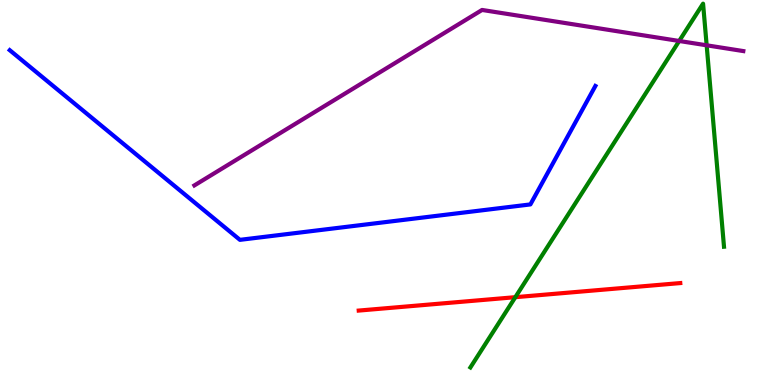[{'lines': ['blue', 'red'], 'intersections': []}, {'lines': ['green', 'red'], 'intersections': [{'x': 6.65, 'y': 2.28}]}, {'lines': ['purple', 'red'], 'intersections': []}, {'lines': ['blue', 'green'], 'intersections': []}, {'lines': ['blue', 'purple'], 'intersections': []}, {'lines': ['green', 'purple'], 'intersections': [{'x': 8.76, 'y': 8.94}, {'x': 9.12, 'y': 8.82}]}]